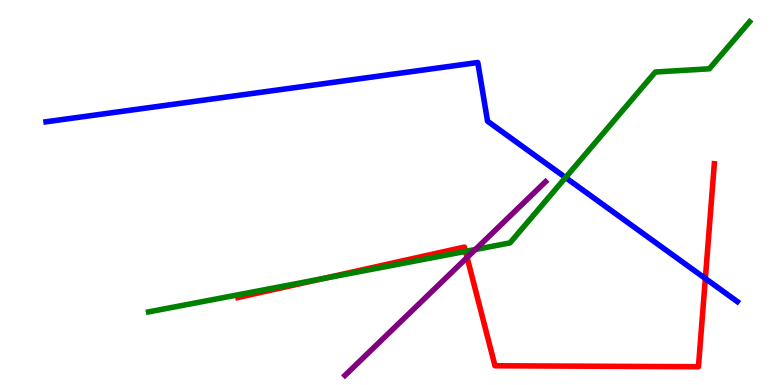[{'lines': ['blue', 'red'], 'intersections': [{'x': 9.1, 'y': 2.77}]}, {'lines': ['green', 'red'], 'intersections': [{'x': 4.16, 'y': 2.76}, {'x': 6.01, 'y': 3.47}]}, {'lines': ['purple', 'red'], 'intersections': [{'x': 6.03, 'y': 3.31}]}, {'lines': ['blue', 'green'], 'intersections': [{'x': 7.3, 'y': 5.39}]}, {'lines': ['blue', 'purple'], 'intersections': []}, {'lines': ['green', 'purple'], 'intersections': [{'x': 6.13, 'y': 3.52}]}]